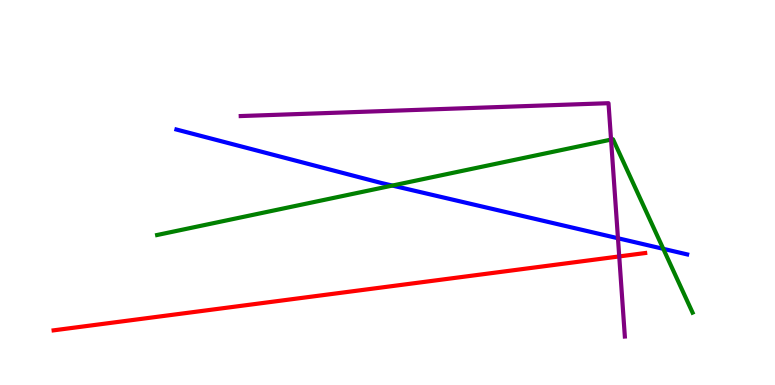[{'lines': ['blue', 'red'], 'intersections': []}, {'lines': ['green', 'red'], 'intersections': []}, {'lines': ['purple', 'red'], 'intersections': [{'x': 7.99, 'y': 3.34}]}, {'lines': ['blue', 'green'], 'intersections': [{'x': 5.06, 'y': 5.18}, {'x': 8.56, 'y': 3.54}]}, {'lines': ['blue', 'purple'], 'intersections': [{'x': 7.97, 'y': 3.81}]}, {'lines': ['green', 'purple'], 'intersections': [{'x': 7.88, 'y': 6.37}]}]